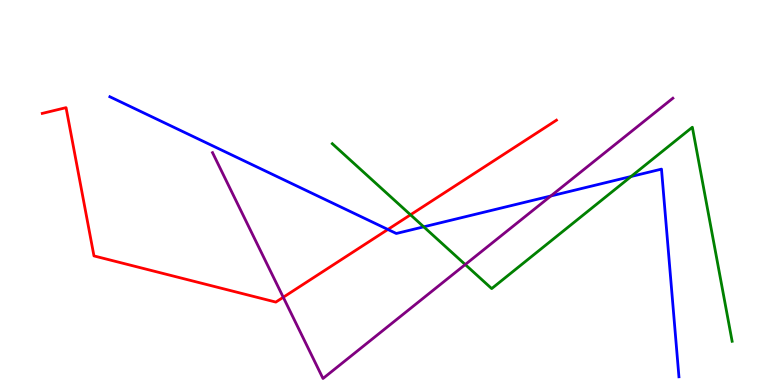[{'lines': ['blue', 'red'], 'intersections': [{'x': 5.0, 'y': 4.04}]}, {'lines': ['green', 'red'], 'intersections': [{'x': 5.3, 'y': 4.42}]}, {'lines': ['purple', 'red'], 'intersections': [{'x': 3.66, 'y': 2.28}]}, {'lines': ['blue', 'green'], 'intersections': [{'x': 5.47, 'y': 4.11}, {'x': 8.14, 'y': 5.42}]}, {'lines': ['blue', 'purple'], 'intersections': [{'x': 7.11, 'y': 4.91}]}, {'lines': ['green', 'purple'], 'intersections': [{'x': 6.0, 'y': 3.13}]}]